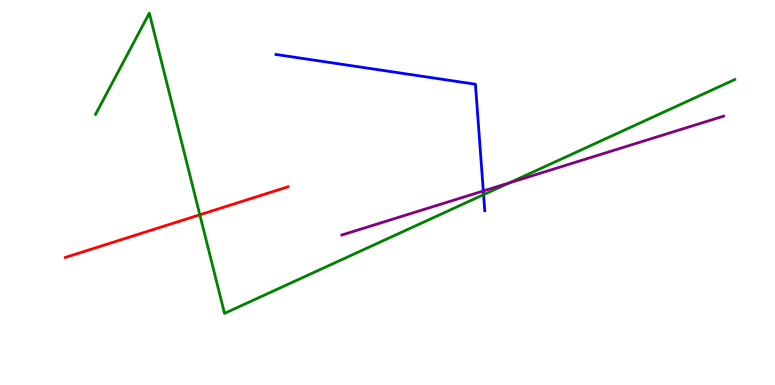[{'lines': ['blue', 'red'], 'intersections': []}, {'lines': ['green', 'red'], 'intersections': [{'x': 2.58, 'y': 4.42}]}, {'lines': ['purple', 'red'], 'intersections': []}, {'lines': ['blue', 'green'], 'intersections': [{'x': 6.24, 'y': 4.94}]}, {'lines': ['blue', 'purple'], 'intersections': [{'x': 6.24, 'y': 5.04}]}, {'lines': ['green', 'purple'], 'intersections': [{'x': 6.57, 'y': 5.25}]}]